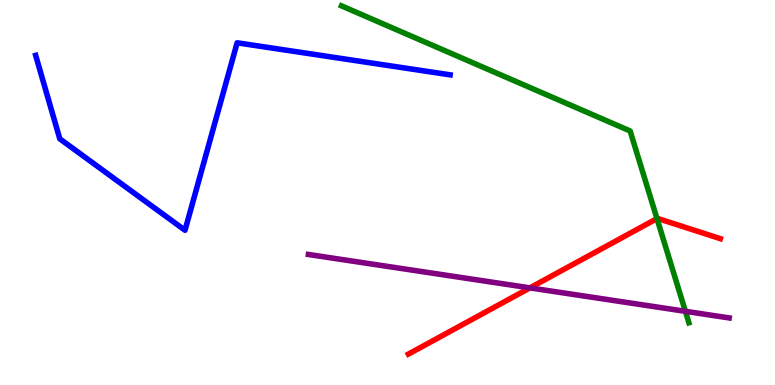[{'lines': ['blue', 'red'], 'intersections': []}, {'lines': ['green', 'red'], 'intersections': [{'x': 8.48, 'y': 4.32}]}, {'lines': ['purple', 'red'], 'intersections': [{'x': 6.84, 'y': 2.52}]}, {'lines': ['blue', 'green'], 'intersections': []}, {'lines': ['blue', 'purple'], 'intersections': []}, {'lines': ['green', 'purple'], 'intersections': [{'x': 8.84, 'y': 1.91}]}]